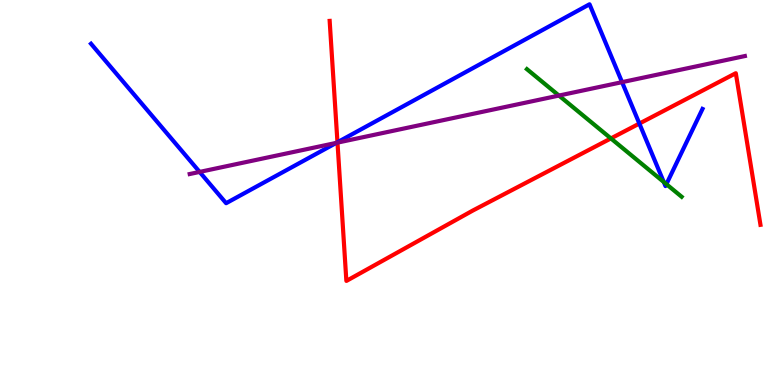[{'lines': ['blue', 'red'], 'intersections': [{'x': 4.35, 'y': 6.31}, {'x': 8.25, 'y': 6.79}]}, {'lines': ['green', 'red'], 'intersections': [{'x': 7.88, 'y': 6.4}]}, {'lines': ['purple', 'red'], 'intersections': [{'x': 4.35, 'y': 6.3}]}, {'lines': ['blue', 'green'], 'intersections': [{'x': 8.56, 'y': 5.27}, {'x': 8.6, 'y': 5.22}]}, {'lines': ['blue', 'purple'], 'intersections': [{'x': 2.58, 'y': 5.53}, {'x': 4.34, 'y': 6.29}, {'x': 8.03, 'y': 7.87}]}, {'lines': ['green', 'purple'], 'intersections': [{'x': 7.21, 'y': 7.52}]}]